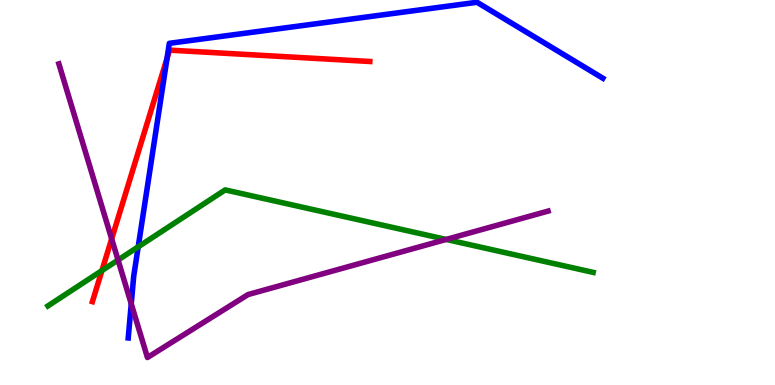[{'lines': ['blue', 'red'], 'intersections': [{'x': 2.15, 'y': 8.48}]}, {'lines': ['green', 'red'], 'intersections': [{'x': 1.32, 'y': 2.97}]}, {'lines': ['purple', 'red'], 'intersections': [{'x': 1.44, 'y': 3.8}]}, {'lines': ['blue', 'green'], 'intersections': [{'x': 1.78, 'y': 3.59}]}, {'lines': ['blue', 'purple'], 'intersections': [{'x': 1.69, 'y': 2.11}]}, {'lines': ['green', 'purple'], 'intersections': [{'x': 1.52, 'y': 3.25}, {'x': 5.76, 'y': 3.78}]}]